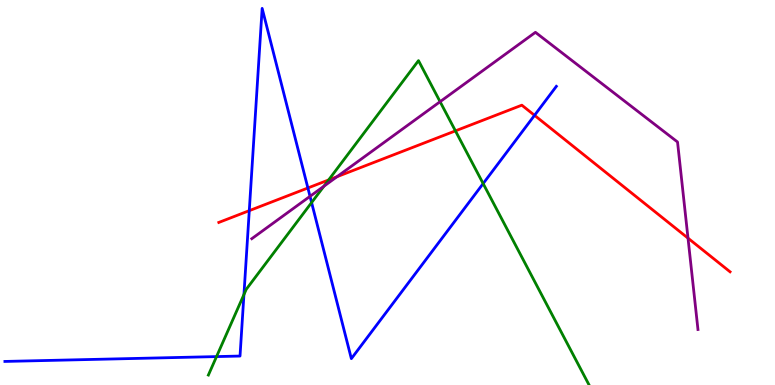[{'lines': ['blue', 'red'], 'intersections': [{'x': 3.22, 'y': 4.53}, {'x': 3.97, 'y': 5.12}, {'x': 6.9, 'y': 7.0}]}, {'lines': ['green', 'red'], 'intersections': [{'x': 4.24, 'y': 5.33}, {'x': 5.88, 'y': 6.6}]}, {'lines': ['purple', 'red'], 'intersections': [{'x': 4.35, 'y': 5.41}, {'x': 8.88, 'y': 3.81}]}, {'lines': ['blue', 'green'], 'intersections': [{'x': 2.79, 'y': 0.738}, {'x': 3.15, 'y': 2.35}, {'x': 4.02, 'y': 4.74}, {'x': 6.23, 'y': 5.23}]}, {'lines': ['blue', 'purple'], 'intersections': [{'x': 4.0, 'y': 4.9}]}, {'lines': ['green', 'purple'], 'intersections': [{'x': 4.18, 'y': 5.16}, {'x': 5.68, 'y': 7.36}]}]